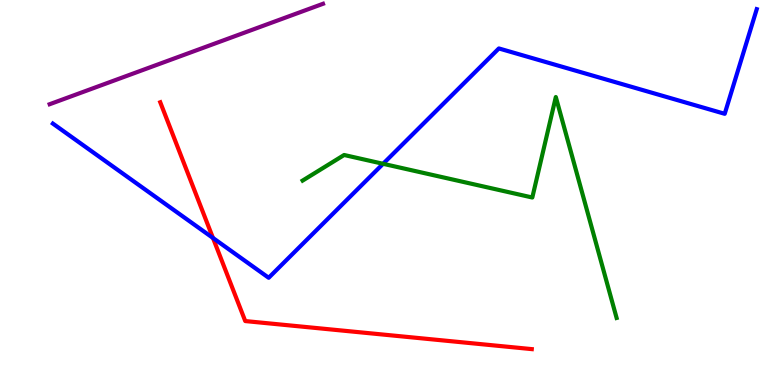[{'lines': ['blue', 'red'], 'intersections': [{'x': 2.75, 'y': 3.82}]}, {'lines': ['green', 'red'], 'intersections': []}, {'lines': ['purple', 'red'], 'intersections': []}, {'lines': ['blue', 'green'], 'intersections': [{'x': 4.94, 'y': 5.75}]}, {'lines': ['blue', 'purple'], 'intersections': []}, {'lines': ['green', 'purple'], 'intersections': []}]